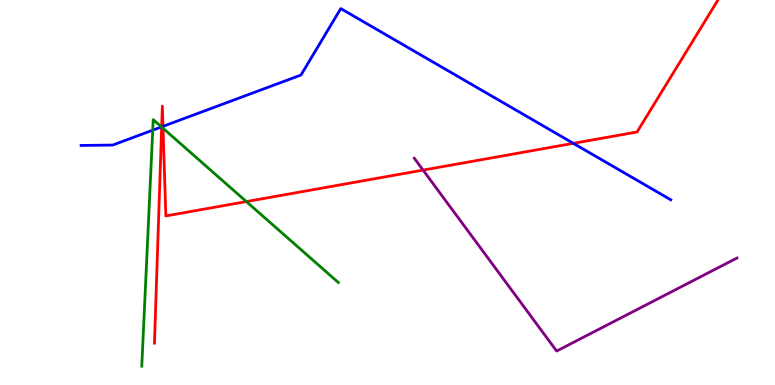[{'lines': ['blue', 'red'], 'intersections': [{'x': 2.09, 'y': 6.7}, {'x': 2.1, 'y': 6.72}, {'x': 7.4, 'y': 6.28}]}, {'lines': ['green', 'red'], 'intersections': [{'x': 2.09, 'y': 6.7}, {'x': 2.1, 'y': 6.67}, {'x': 3.18, 'y': 4.76}]}, {'lines': ['purple', 'red'], 'intersections': [{'x': 5.46, 'y': 5.58}]}, {'lines': ['blue', 'green'], 'intersections': [{'x': 1.97, 'y': 6.62}, {'x': 2.08, 'y': 6.7}]}, {'lines': ['blue', 'purple'], 'intersections': []}, {'lines': ['green', 'purple'], 'intersections': []}]